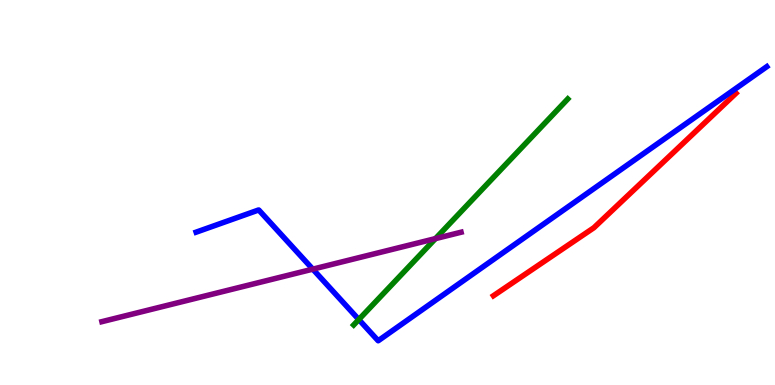[{'lines': ['blue', 'red'], 'intersections': []}, {'lines': ['green', 'red'], 'intersections': []}, {'lines': ['purple', 'red'], 'intersections': []}, {'lines': ['blue', 'green'], 'intersections': [{'x': 4.63, 'y': 1.7}]}, {'lines': ['blue', 'purple'], 'intersections': [{'x': 4.04, 'y': 3.01}]}, {'lines': ['green', 'purple'], 'intersections': [{'x': 5.62, 'y': 3.8}]}]